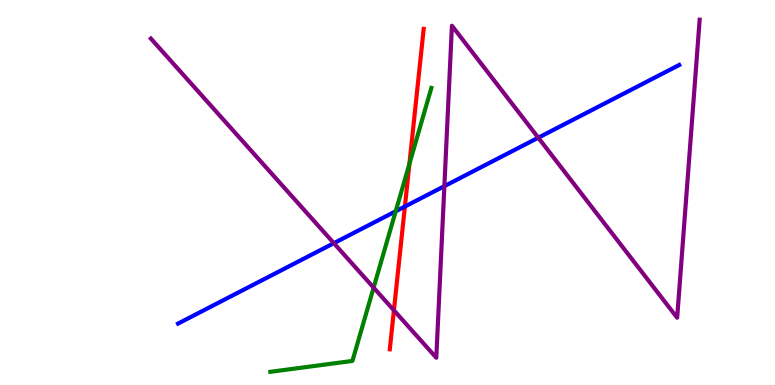[{'lines': ['blue', 'red'], 'intersections': [{'x': 5.22, 'y': 4.64}]}, {'lines': ['green', 'red'], 'intersections': [{'x': 5.28, 'y': 5.74}]}, {'lines': ['purple', 'red'], 'intersections': [{'x': 5.08, 'y': 1.94}]}, {'lines': ['blue', 'green'], 'intersections': [{'x': 5.11, 'y': 4.51}]}, {'lines': ['blue', 'purple'], 'intersections': [{'x': 4.31, 'y': 3.68}, {'x': 5.73, 'y': 5.16}, {'x': 6.95, 'y': 6.42}]}, {'lines': ['green', 'purple'], 'intersections': [{'x': 4.82, 'y': 2.53}]}]